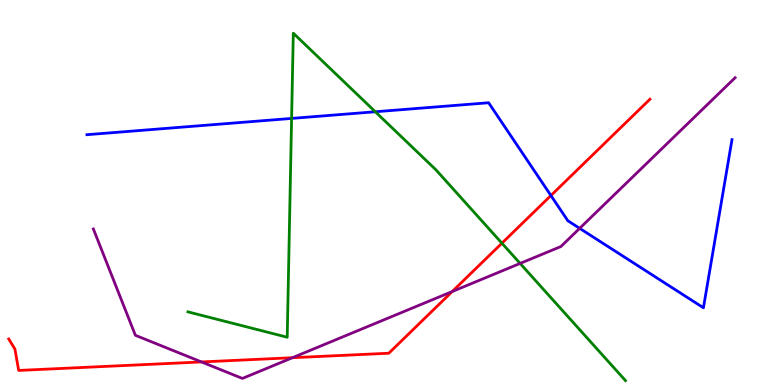[{'lines': ['blue', 'red'], 'intersections': [{'x': 7.11, 'y': 4.92}]}, {'lines': ['green', 'red'], 'intersections': [{'x': 6.48, 'y': 3.68}]}, {'lines': ['purple', 'red'], 'intersections': [{'x': 2.6, 'y': 0.599}, {'x': 3.77, 'y': 0.709}, {'x': 5.84, 'y': 2.43}]}, {'lines': ['blue', 'green'], 'intersections': [{'x': 3.76, 'y': 6.92}, {'x': 4.84, 'y': 7.1}]}, {'lines': ['blue', 'purple'], 'intersections': [{'x': 7.48, 'y': 4.07}]}, {'lines': ['green', 'purple'], 'intersections': [{'x': 6.71, 'y': 3.16}]}]